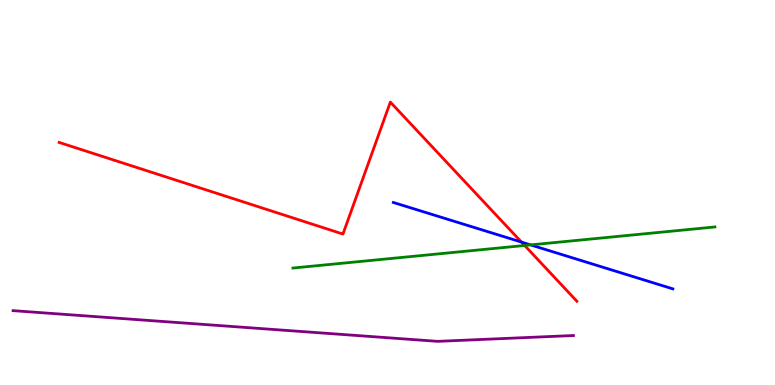[{'lines': ['blue', 'red'], 'intersections': [{'x': 6.73, 'y': 3.71}]}, {'lines': ['green', 'red'], 'intersections': [{'x': 6.77, 'y': 3.62}]}, {'lines': ['purple', 'red'], 'intersections': []}, {'lines': ['blue', 'green'], 'intersections': [{'x': 6.85, 'y': 3.64}]}, {'lines': ['blue', 'purple'], 'intersections': []}, {'lines': ['green', 'purple'], 'intersections': []}]